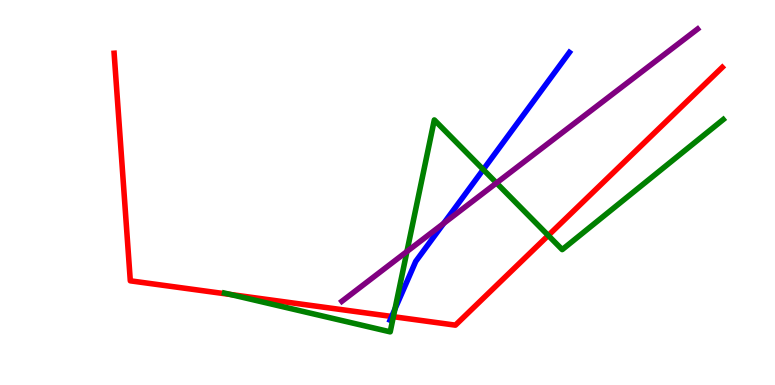[{'lines': ['blue', 'red'], 'intersections': [{'x': 5.05, 'y': 1.78}]}, {'lines': ['green', 'red'], 'intersections': [{'x': 2.97, 'y': 2.35}, {'x': 5.08, 'y': 1.77}, {'x': 7.07, 'y': 3.88}]}, {'lines': ['purple', 'red'], 'intersections': []}, {'lines': ['blue', 'green'], 'intersections': [{'x': 5.1, 'y': 1.97}, {'x': 6.24, 'y': 5.6}]}, {'lines': ['blue', 'purple'], 'intersections': [{'x': 5.73, 'y': 4.2}]}, {'lines': ['green', 'purple'], 'intersections': [{'x': 5.25, 'y': 3.47}, {'x': 6.41, 'y': 5.25}]}]